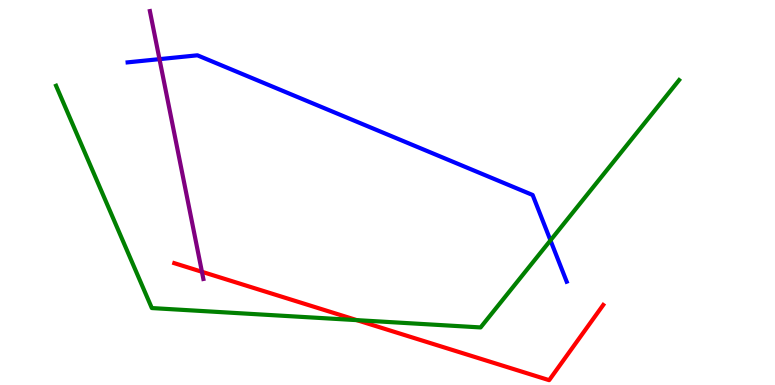[{'lines': ['blue', 'red'], 'intersections': []}, {'lines': ['green', 'red'], 'intersections': [{'x': 4.6, 'y': 1.68}]}, {'lines': ['purple', 'red'], 'intersections': [{'x': 2.61, 'y': 2.94}]}, {'lines': ['blue', 'green'], 'intersections': [{'x': 7.1, 'y': 3.76}]}, {'lines': ['blue', 'purple'], 'intersections': [{'x': 2.06, 'y': 8.46}]}, {'lines': ['green', 'purple'], 'intersections': []}]